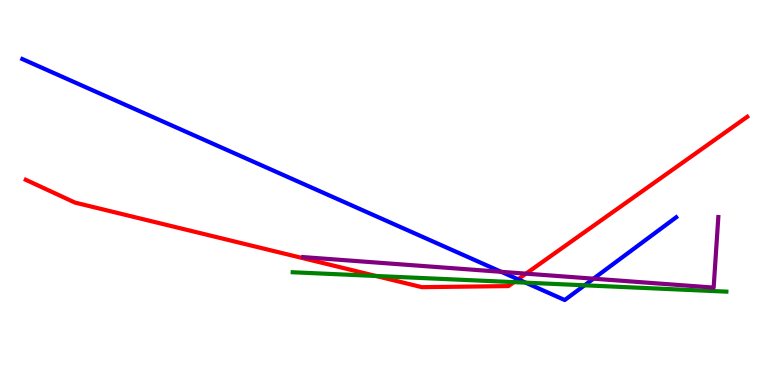[{'lines': ['blue', 'red'], 'intersections': [{'x': 6.68, 'y': 2.75}]}, {'lines': ['green', 'red'], 'intersections': [{'x': 4.85, 'y': 2.83}, {'x': 6.63, 'y': 2.67}]}, {'lines': ['purple', 'red'], 'intersections': [{'x': 6.79, 'y': 2.89}]}, {'lines': ['blue', 'green'], 'intersections': [{'x': 6.78, 'y': 2.66}, {'x': 7.54, 'y': 2.59}]}, {'lines': ['blue', 'purple'], 'intersections': [{'x': 6.47, 'y': 2.94}, {'x': 7.66, 'y': 2.76}]}, {'lines': ['green', 'purple'], 'intersections': []}]